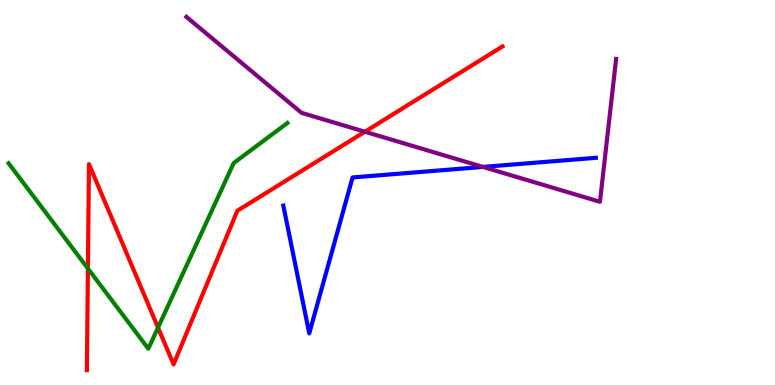[{'lines': ['blue', 'red'], 'intersections': []}, {'lines': ['green', 'red'], 'intersections': [{'x': 1.13, 'y': 3.03}, {'x': 2.04, 'y': 1.49}]}, {'lines': ['purple', 'red'], 'intersections': [{'x': 4.71, 'y': 6.58}]}, {'lines': ['blue', 'green'], 'intersections': []}, {'lines': ['blue', 'purple'], 'intersections': [{'x': 6.23, 'y': 5.66}]}, {'lines': ['green', 'purple'], 'intersections': []}]